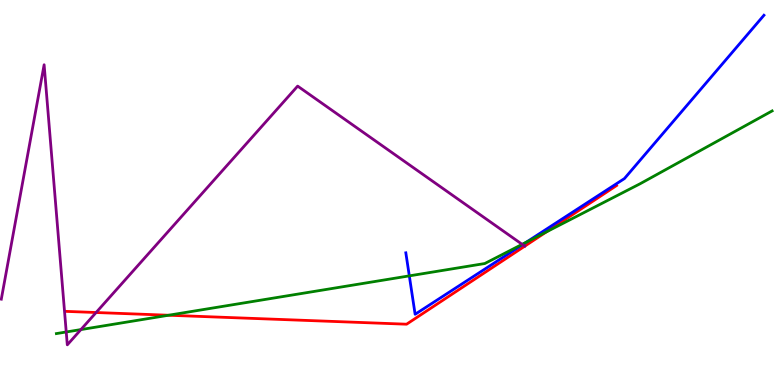[{'lines': ['blue', 'red'], 'intersections': []}, {'lines': ['green', 'red'], 'intersections': [{'x': 2.18, 'y': 1.81}, {'x': 7.05, 'y': 3.98}]}, {'lines': ['purple', 'red'], 'intersections': [{'x': 1.24, 'y': 1.88}, {'x': 6.77, 'y': 3.61}]}, {'lines': ['blue', 'green'], 'intersections': [{'x': 5.28, 'y': 2.83}, {'x': 6.79, 'y': 3.71}]}, {'lines': ['blue', 'purple'], 'intersections': [{'x': 6.74, 'y': 3.65}]}, {'lines': ['green', 'purple'], 'intersections': [{'x': 0.855, 'y': 1.38}, {'x': 1.04, 'y': 1.44}, {'x': 6.74, 'y': 3.65}]}]